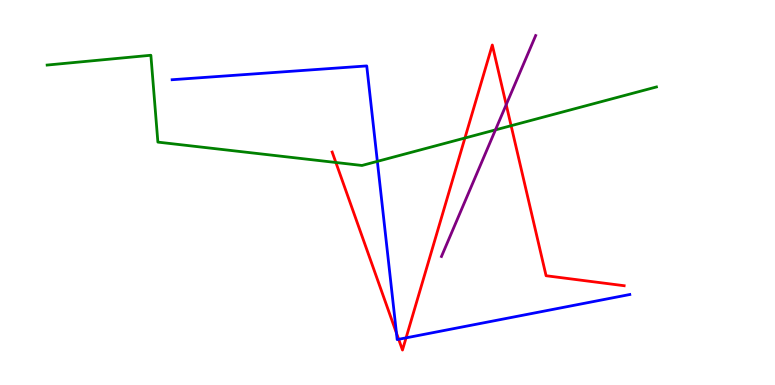[{'lines': ['blue', 'red'], 'intersections': [{'x': 5.12, 'y': 1.35}, {'x': 5.14, 'y': 1.19}, {'x': 5.24, 'y': 1.22}]}, {'lines': ['green', 'red'], 'intersections': [{'x': 4.33, 'y': 5.78}, {'x': 6.0, 'y': 6.42}, {'x': 6.6, 'y': 6.73}]}, {'lines': ['purple', 'red'], 'intersections': [{'x': 6.53, 'y': 7.28}]}, {'lines': ['blue', 'green'], 'intersections': [{'x': 4.87, 'y': 5.81}]}, {'lines': ['blue', 'purple'], 'intersections': []}, {'lines': ['green', 'purple'], 'intersections': [{'x': 6.39, 'y': 6.63}]}]